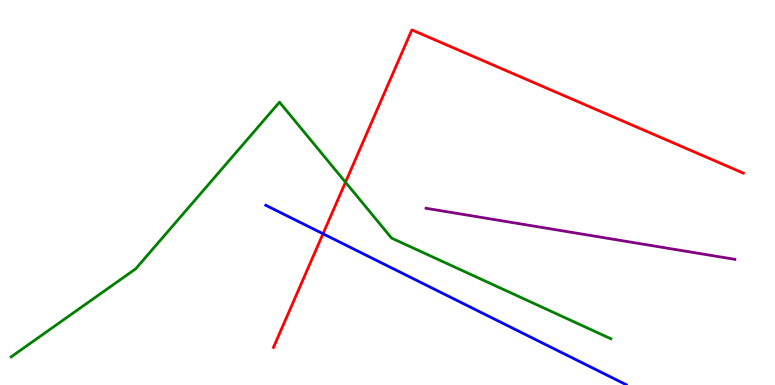[{'lines': ['blue', 'red'], 'intersections': [{'x': 4.17, 'y': 3.93}]}, {'lines': ['green', 'red'], 'intersections': [{'x': 4.46, 'y': 5.27}]}, {'lines': ['purple', 'red'], 'intersections': []}, {'lines': ['blue', 'green'], 'intersections': []}, {'lines': ['blue', 'purple'], 'intersections': []}, {'lines': ['green', 'purple'], 'intersections': []}]